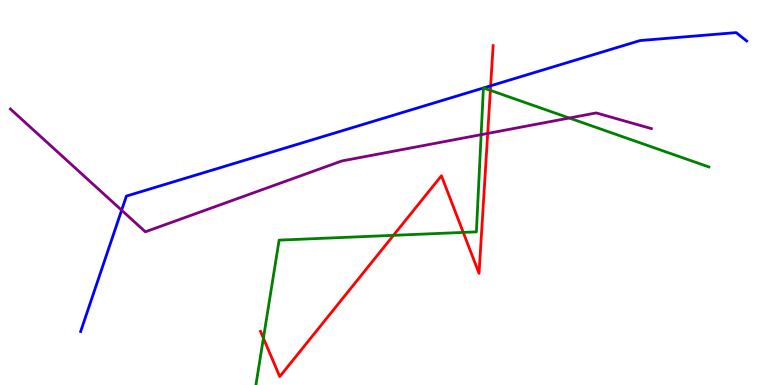[{'lines': ['blue', 'red'], 'intersections': [{'x': 6.33, 'y': 7.77}]}, {'lines': ['green', 'red'], 'intersections': [{'x': 3.4, 'y': 1.22}, {'x': 5.08, 'y': 3.89}, {'x': 5.98, 'y': 3.96}, {'x': 6.33, 'y': 7.65}]}, {'lines': ['purple', 'red'], 'intersections': [{'x': 6.29, 'y': 6.53}]}, {'lines': ['blue', 'green'], 'intersections': [{'x': 6.24, 'y': 7.71}, {'x': 6.24, 'y': 7.72}]}, {'lines': ['blue', 'purple'], 'intersections': [{'x': 1.57, 'y': 4.54}]}, {'lines': ['green', 'purple'], 'intersections': [{'x': 6.21, 'y': 6.5}, {'x': 7.35, 'y': 6.93}]}]